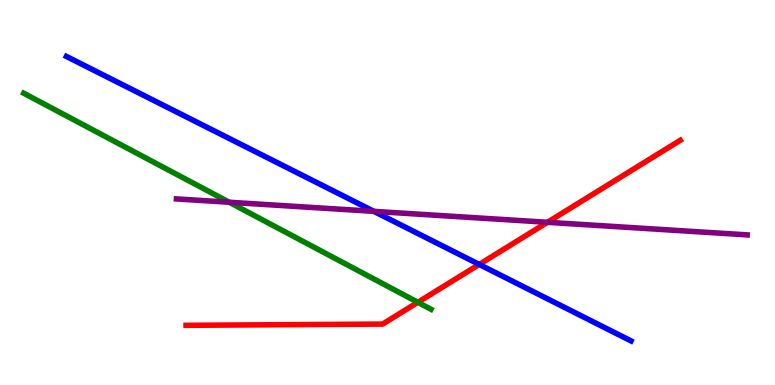[{'lines': ['blue', 'red'], 'intersections': [{'x': 6.18, 'y': 3.13}]}, {'lines': ['green', 'red'], 'intersections': [{'x': 5.39, 'y': 2.15}]}, {'lines': ['purple', 'red'], 'intersections': [{'x': 7.06, 'y': 4.23}]}, {'lines': ['blue', 'green'], 'intersections': []}, {'lines': ['blue', 'purple'], 'intersections': [{'x': 4.82, 'y': 4.51}]}, {'lines': ['green', 'purple'], 'intersections': [{'x': 2.96, 'y': 4.75}]}]